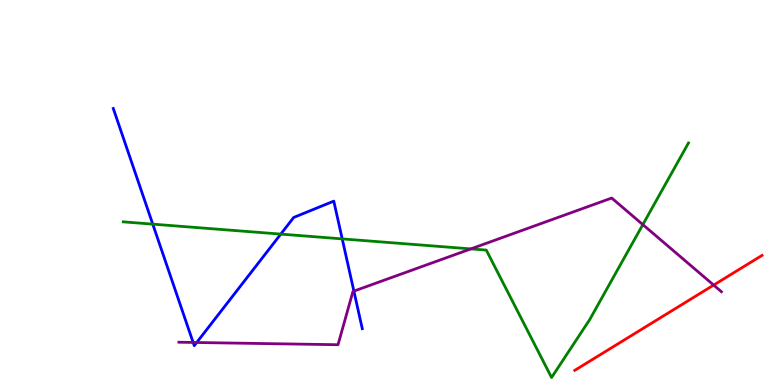[{'lines': ['blue', 'red'], 'intersections': []}, {'lines': ['green', 'red'], 'intersections': []}, {'lines': ['purple', 'red'], 'intersections': [{'x': 9.21, 'y': 2.6}]}, {'lines': ['blue', 'green'], 'intersections': [{'x': 1.97, 'y': 4.18}, {'x': 3.62, 'y': 3.92}, {'x': 4.42, 'y': 3.8}]}, {'lines': ['blue', 'purple'], 'intersections': [{'x': 2.49, 'y': 1.11}, {'x': 2.54, 'y': 1.1}, {'x': 4.57, 'y': 2.44}]}, {'lines': ['green', 'purple'], 'intersections': [{'x': 6.08, 'y': 3.54}, {'x': 8.29, 'y': 4.17}]}]